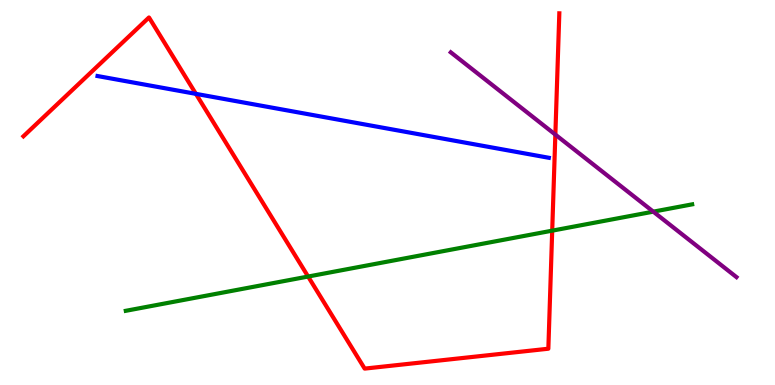[{'lines': ['blue', 'red'], 'intersections': [{'x': 2.53, 'y': 7.56}]}, {'lines': ['green', 'red'], 'intersections': [{'x': 3.98, 'y': 2.82}, {'x': 7.13, 'y': 4.01}]}, {'lines': ['purple', 'red'], 'intersections': [{'x': 7.17, 'y': 6.5}]}, {'lines': ['blue', 'green'], 'intersections': []}, {'lines': ['blue', 'purple'], 'intersections': []}, {'lines': ['green', 'purple'], 'intersections': [{'x': 8.43, 'y': 4.5}]}]